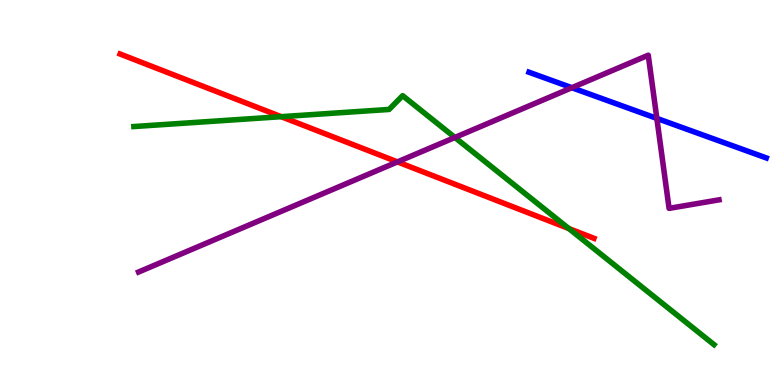[{'lines': ['blue', 'red'], 'intersections': []}, {'lines': ['green', 'red'], 'intersections': [{'x': 3.63, 'y': 6.97}, {'x': 7.34, 'y': 4.06}]}, {'lines': ['purple', 'red'], 'intersections': [{'x': 5.13, 'y': 5.79}]}, {'lines': ['blue', 'green'], 'intersections': []}, {'lines': ['blue', 'purple'], 'intersections': [{'x': 7.38, 'y': 7.72}, {'x': 8.48, 'y': 6.92}]}, {'lines': ['green', 'purple'], 'intersections': [{'x': 5.87, 'y': 6.43}]}]